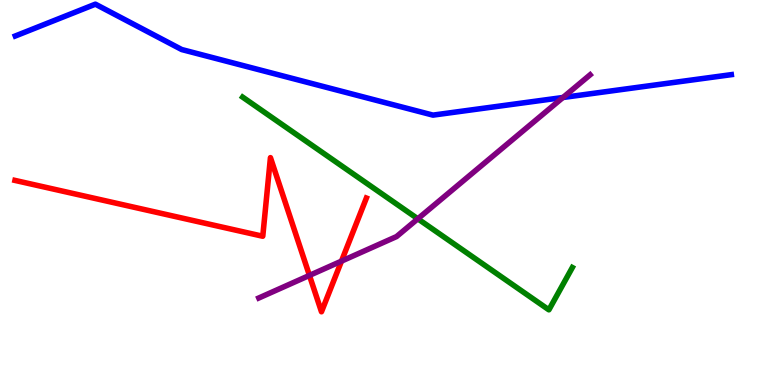[{'lines': ['blue', 'red'], 'intersections': []}, {'lines': ['green', 'red'], 'intersections': []}, {'lines': ['purple', 'red'], 'intersections': [{'x': 3.99, 'y': 2.85}, {'x': 4.41, 'y': 3.22}]}, {'lines': ['blue', 'green'], 'intersections': []}, {'lines': ['blue', 'purple'], 'intersections': [{'x': 7.26, 'y': 7.47}]}, {'lines': ['green', 'purple'], 'intersections': [{'x': 5.39, 'y': 4.32}]}]